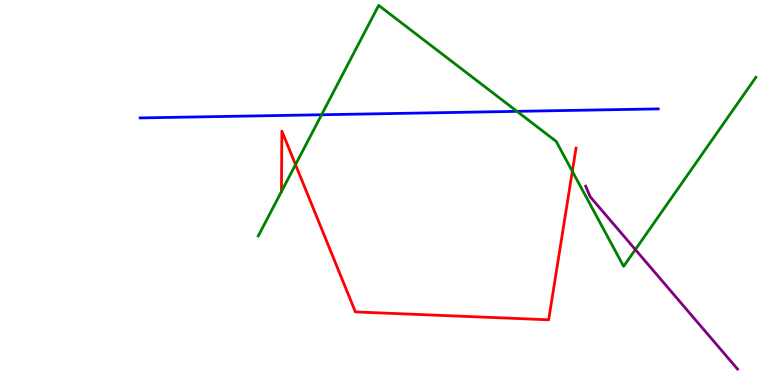[{'lines': ['blue', 'red'], 'intersections': []}, {'lines': ['green', 'red'], 'intersections': [{'x': 3.81, 'y': 5.72}, {'x': 7.38, 'y': 5.55}]}, {'lines': ['purple', 'red'], 'intersections': []}, {'lines': ['blue', 'green'], 'intersections': [{'x': 4.15, 'y': 7.02}, {'x': 6.67, 'y': 7.11}]}, {'lines': ['blue', 'purple'], 'intersections': []}, {'lines': ['green', 'purple'], 'intersections': [{'x': 8.2, 'y': 3.52}]}]